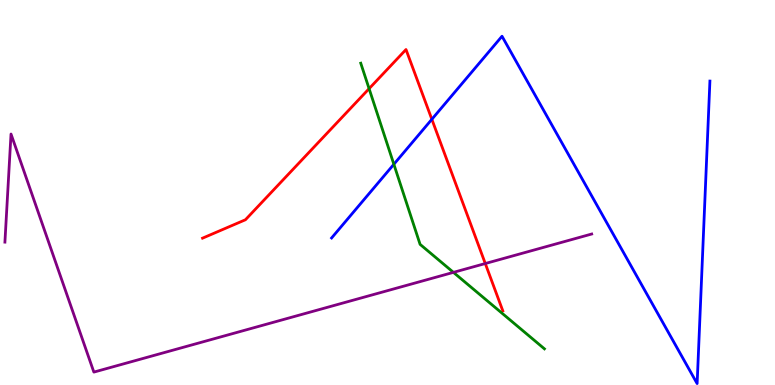[{'lines': ['blue', 'red'], 'intersections': [{'x': 5.57, 'y': 6.9}]}, {'lines': ['green', 'red'], 'intersections': [{'x': 4.76, 'y': 7.7}]}, {'lines': ['purple', 'red'], 'intersections': [{'x': 6.26, 'y': 3.15}]}, {'lines': ['blue', 'green'], 'intersections': [{'x': 5.08, 'y': 5.73}]}, {'lines': ['blue', 'purple'], 'intersections': []}, {'lines': ['green', 'purple'], 'intersections': [{'x': 5.85, 'y': 2.93}]}]